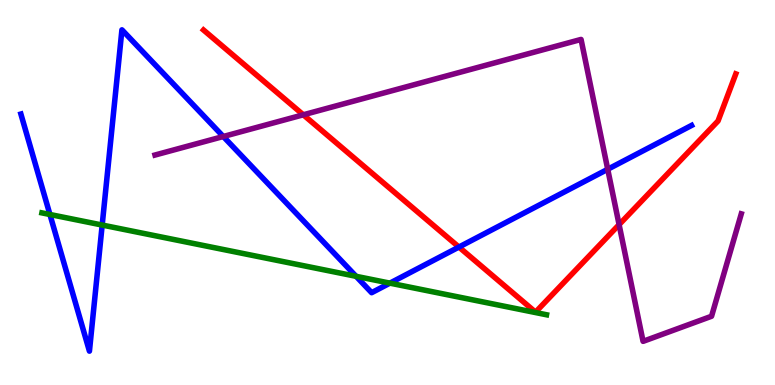[{'lines': ['blue', 'red'], 'intersections': [{'x': 5.92, 'y': 3.58}]}, {'lines': ['green', 'red'], 'intersections': []}, {'lines': ['purple', 'red'], 'intersections': [{'x': 3.91, 'y': 7.02}, {'x': 7.99, 'y': 4.17}]}, {'lines': ['blue', 'green'], 'intersections': [{'x': 0.644, 'y': 4.43}, {'x': 1.32, 'y': 4.15}, {'x': 4.59, 'y': 2.82}, {'x': 5.03, 'y': 2.65}]}, {'lines': ['blue', 'purple'], 'intersections': [{'x': 2.88, 'y': 6.45}, {'x': 7.84, 'y': 5.6}]}, {'lines': ['green', 'purple'], 'intersections': []}]